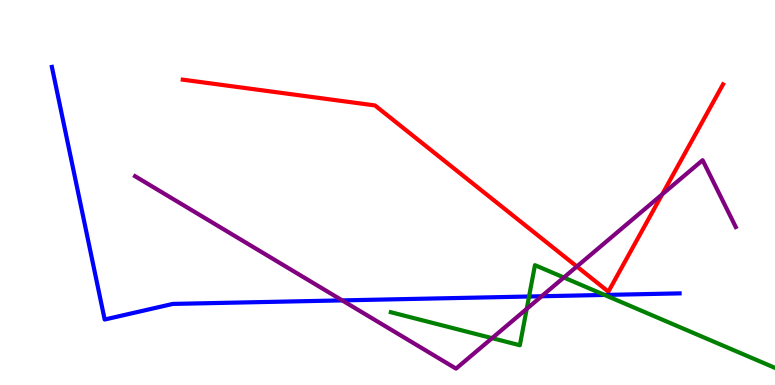[{'lines': ['blue', 'red'], 'intersections': []}, {'lines': ['green', 'red'], 'intersections': []}, {'lines': ['purple', 'red'], 'intersections': [{'x': 7.44, 'y': 3.08}, {'x': 8.54, 'y': 4.95}]}, {'lines': ['blue', 'green'], 'intersections': [{'x': 6.83, 'y': 2.3}, {'x': 7.8, 'y': 2.34}]}, {'lines': ['blue', 'purple'], 'intersections': [{'x': 4.42, 'y': 2.2}, {'x': 6.99, 'y': 2.31}]}, {'lines': ['green', 'purple'], 'intersections': [{'x': 6.35, 'y': 1.22}, {'x': 6.8, 'y': 1.98}, {'x': 7.28, 'y': 2.79}]}]